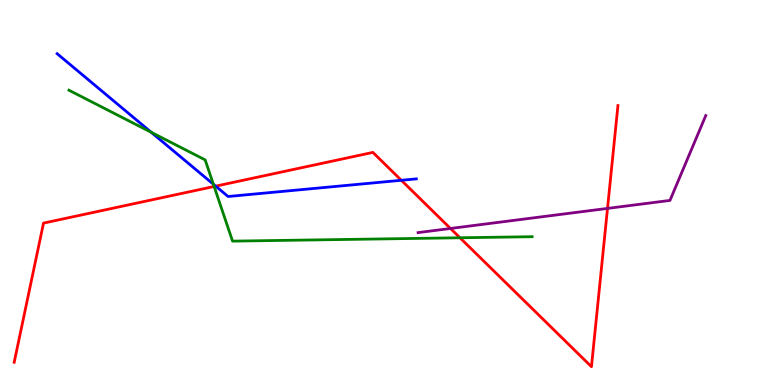[{'lines': ['blue', 'red'], 'intersections': [{'x': 2.78, 'y': 5.16}, {'x': 5.18, 'y': 5.32}]}, {'lines': ['green', 'red'], 'intersections': [{'x': 2.76, 'y': 5.16}, {'x': 5.93, 'y': 3.82}]}, {'lines': ['purple', 'red'], 'intersections': [{'x': 5.81, 'y': 4.07}, {'x': 7.84, 'y': 4.59}]}, {'lines': ['blue', 'green'], 'intersections': [{'x': 1.95, 'y': 6.56}, {'x': 2.75, 'y': 5.22}]}, {'lines': ['blue', 'purple'], 'intersections': []}, {'lines': ['green', 'purple'], 'intersections': []}]